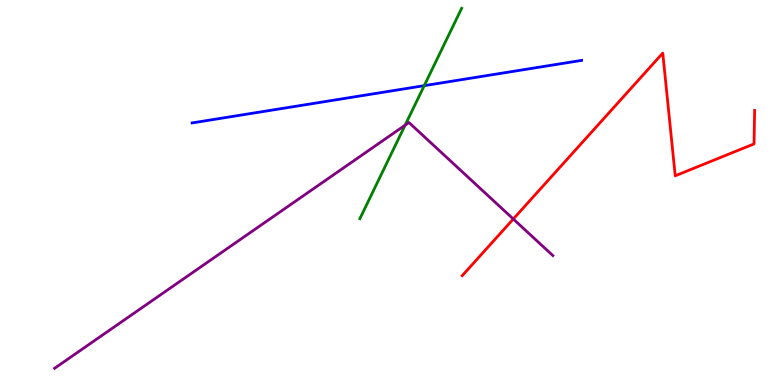[{'lines': ['blue', 'red'], 'intersections': []}, {'lines': ['green', 'red'], 'intersections': []}, {'lines': ['purple', 'red'], 'intersections': [{'x': 6.62, 'y': 4.31}]}, {'lines': ['blue', 'green'], 'intersections': [{'x': 5.47, 'y': 7.78}]}, {'lines': ['blue', 'purple'], 'intersections': []}, {'lines': ['green', 'purple'], 'intersections': [{'x': 5.23, 'y': 6.75}]}]